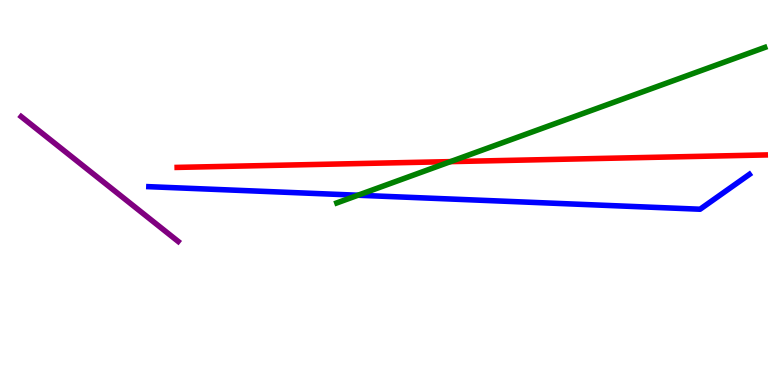[{'lines': ['blue', 'red'], 'intersections': []}, {'lines': ['green', 'red'], 'intersections': [{'x': 5.81, 'y': 5.8}]}, {'lines': ['purple', 'red'], 'intersections': []}, {'lines': ['blue', 'green'], 'intersections': [{'x': 4.62, 'y': 4.93}]}, {'lines': ['blue', 'purple'], 'intersections': []}, {'lines': ['green', 'purple'], 'intersections': []}]